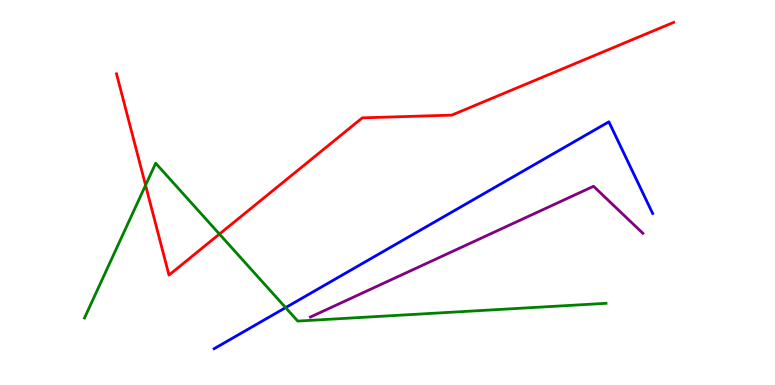[{'lines': ['blue', 'red'], 'intersections': []}, {'lines': ['green', 'red'], 'intersections': [{'x': 1.88, 'y': 5.19}, {'x': 2.83, 'y': 3.92}]}, {'lines': ['purple', 'red'], 'intersections': []}, {'lines': ['blue', 'green'], 'intersections': [{'x': 3.69, 'y': 2.01}]}, {'lines': ['blue', 'purple'], 'intersections': []}, {'lines': ['green', 'purple'], 'intersections': []}]